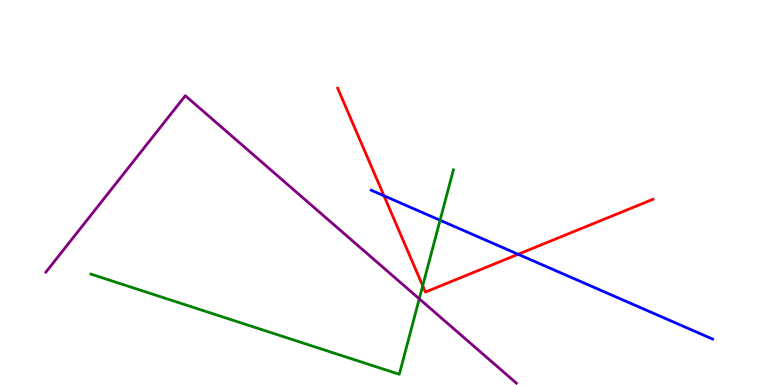[{'lines': ['blue', 'red'], 'intersections': [{'x': 4.95, 'y': 4.92}, {'x': 6.69, 'y': 3.4}]}, {'lines': ['green', 'red'], 'intersections': [{'x': 5.45, 'y': 2.58}]}, {'lines': ['purple', 'red'], 'intersections': []}, {'lines': ['blue', 'green'], 'intersections': [{'x': 5.68, 'y': 4.28}]}, {'lines': ['blue', 'purple'], 'intersections': []}, {'lines': ['green', 'purple'], 'intersections': [{'x': 5.41, 'y': 2.24}]}]